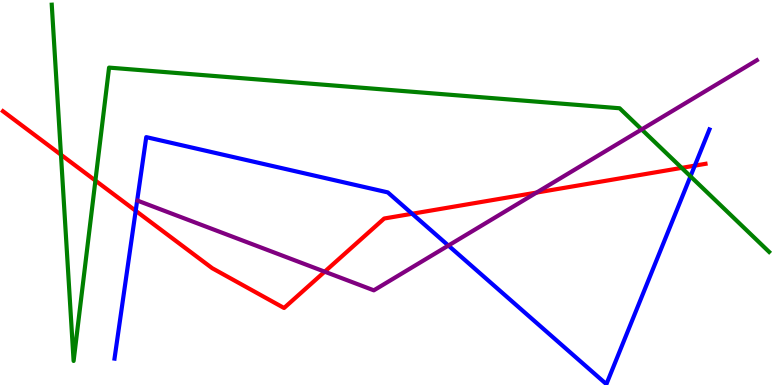[{'lines': ['blue', 'red'], 'intersections': [{'x': 1.75, 'y': 4.52}, {'x': 5.32, 'y': 4.45}, {'x': 8.97, 'y': 5.7}]}, {'lines': ['green', 'red'], 'intersections': [{'x': 0.786, 'y': 5.98}, {'x': 1.23, 'y': 5.31}, {'x': 8.8, 'y': 5.64}]}, {'lines': ['purple', 'red'], 'intersections': [{'x': 4.19, 'y': 2.94}, {'x': 6.92, 'y': 5.0}]}, {'lines': ['blue', 'green'], 'intersections': [{'x': 8.91, 'y': 5.42}]}, {'lines': ['blue', 'purple'], 'intersections': [{'x': 5.79, 'y': 3.62}]}, {'lines': ['green', 'purple'], 'intersections': [{'x': 8.28, 'y': 6.64}]}]